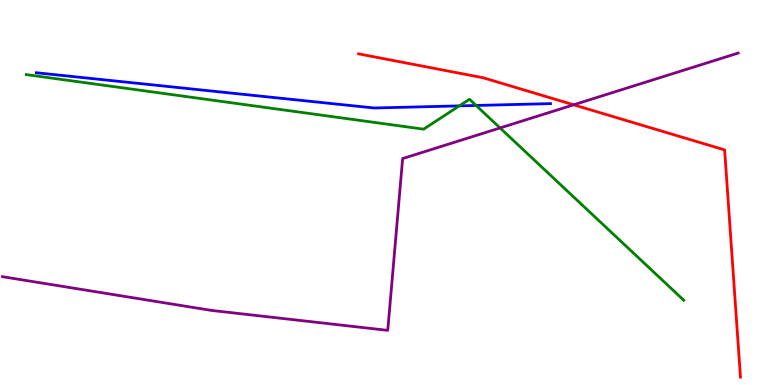[{'lines': ['blue', 'red'], 'intersections': []}, {'lines': ['green', 'red'], 'intersections': []}, {'lines': ['purple', 'red'], 'intersections': [{'x': 7.4, 'y': 7.28}]}, {'lines': ['blue', 'green'], 'intersections': [{'x': 5.93, 'y': 7.25}, {'x': 6.14, 'y': 7.26}]}, {'lines': ['blue', 'purple'], 'intersections': []}, {'lines': ['green', 'purple'], 'intersections': [{'x': 6.45, 'y': 6.68}]}]